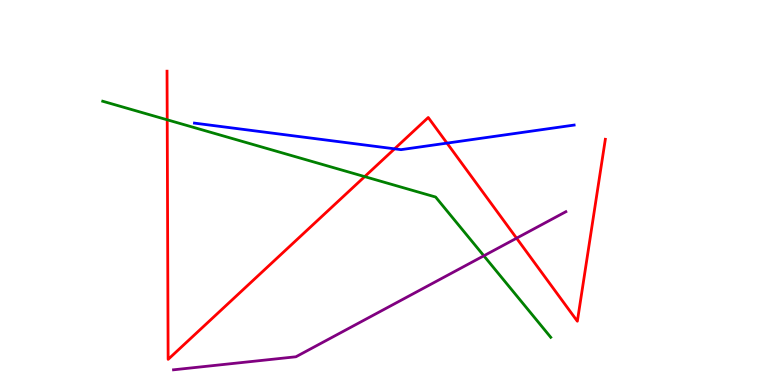[{'lines': ['blue', 'red'], 'intersections': [{'x': 5.09, 'y': 6.13}, {'x': 5.77, 'y': 6.28}]}, {'lines': ['green', 'red'], 'intersections': [{'x': 2.16, 'y': 6.89}, {'x': 4.71, 'y': 5.41}]}, {'lines': ['purple', 'red'], 'intersections': [{'x': 6.67, 'y': 3.81}]}, {'lines': ['blue', 'green'], 'intersections': []}, {'lines': ['blue', 'purple'], 'intersections': []}, {'lines': ['green', 'purple'], 'intersections': [{'x': 6.24, 'y': 3.36}]}]